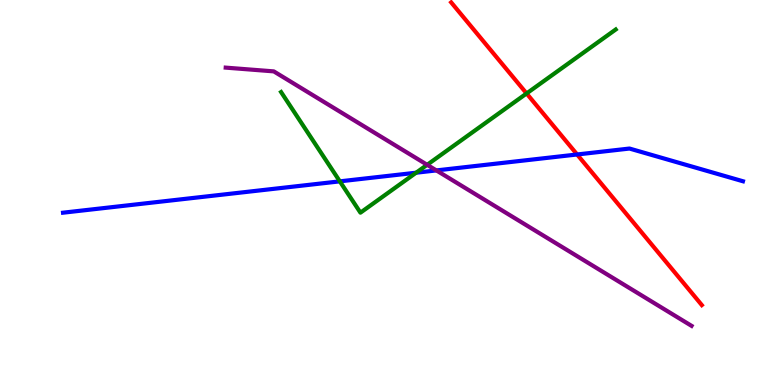[{'lines': ['blue', 'red'], 'intersections': [{'x': 7.45, 'y': 5.99}]}, {'lines': ['green', 'red'], 'intersections': [{'x': 6.79, 'y': 7.57}]}, {'lines': ['purple', 'red'], 'intersections': []}, {'lines': ['blue', 'green'], 'intersections': [{'x': 4.38, 'y': 5.29}, {'x': 5.37, 'y': 5.51}]}, {'lines': ['blue', 'purple'], 'intersections': [{'x': 5.63, 'y': 5.57}]}, {'lines': ['green', 'purple'], 'intersections': [{'x': 5.51, 'y': 5.72}]}]